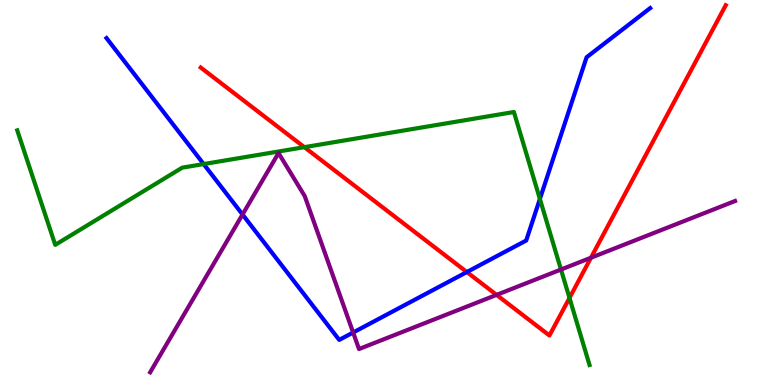[{'lines': ['blue', 'red'], 'intersections': [{'x': 6.02, 'y': 2.93}]}, {'lines': ['green', 'red'], 'intersections': [{'x': 3.93, 'y': 6.18}, {'x': 7.35, 'y': 2.26}]}, {'lines': ['purple', 'red'], 'intersections': [{'x': 6.41, 'y': 2.34}, {'x': 7.63, 'y': 3.31}]}, {'lines': ['blue', 'green'], 'intersections': [{'x': 2.63, 'y': 5.74}, {'x': 6.97, 'y': 4.83}]}, {'lines': ['blue', 'purple'], 'intersections': [{'x': 3.13, 'y': 4.43}, {'x': 4.56, 'y': 1.36}]}, {'lines': ['green', 'purple'], 'intersections': [{'x': 7.24, 'y': 3.0}]}]